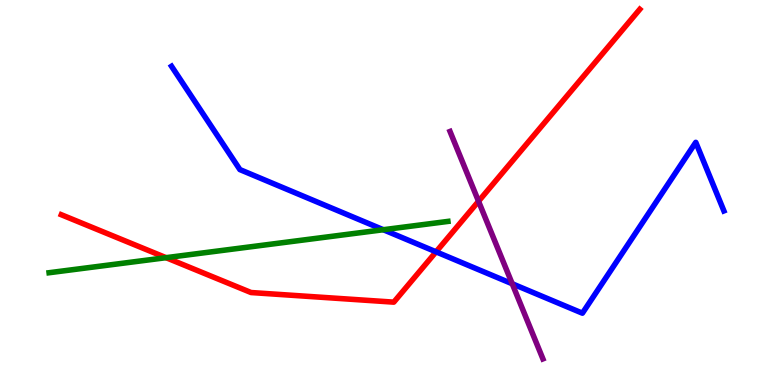[{'lines': ['blue', 'red'], 'intersections': [{'x': 5.63, 'y': 3.46}]}, {'lines': ['green', 'red'], 'intersections': [{'x': 2.14, 'y': 3.31}]}, {'lines': ['purple', 'red'], 'intersections': [{'x': 6.17, 'y': 4.77}]}, {'lines': ['blue', 'green'], 'intersections': [{'x': 4.95, 'y': 4.03}]}, {'lines': ['blue', 'purple'], 'intersections': [{'x': 6.61, 'y': 2.63}]}, {'lines': ['green', 'purple'], 'intersections': []}]